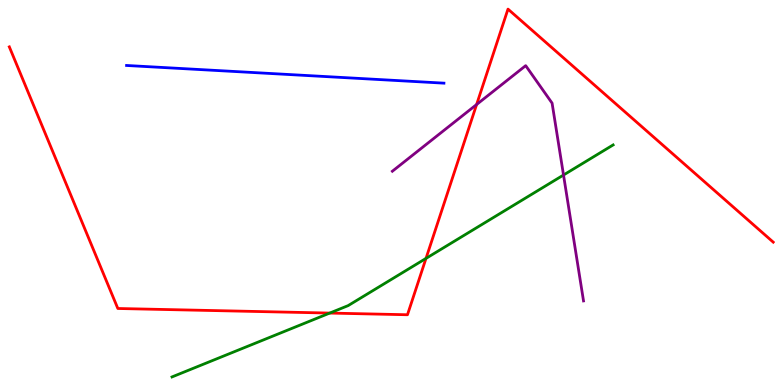[{'lines': ['blue', 'red'], 'intersections': []}, {'lines': ['green', 'red'], 'intersections': [{'x': 4.25, 'y': 1.87}, {'x': 5.5, 'y': 3.29}]}, {'lines': ['purple', 'red'], 'intersections': [{'x': 6.15, 'y': 7.29}]}, {'lines': ['blue', 'green'], 'intersections': []}, {'lines': ['blue', 'purple'], 'intersections': []}, {'lines': ['green', 'purple'], 'intersections': [{'x': 7.27, 'y': 5.45}]}]